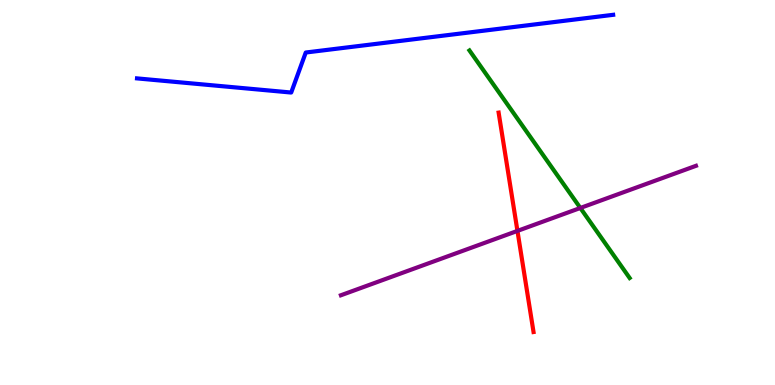[{'lines': ['blue', 'red'], 'intersections': []}, {'lines': ['green', 'red'], 'intersections': []}, {'lines': ['purple', 'red'], 'intersections': [{'x': 6.68, 'y': 4.0}]}, {'lines': ['blue', 'green'], 'intersections': []}, {'lines': ['blue', 'purple'], 'intersections': []}, {'lines': ['green', 'purple'], 'intersections': [{'x': 7.49, 'y': 4.6}]}]